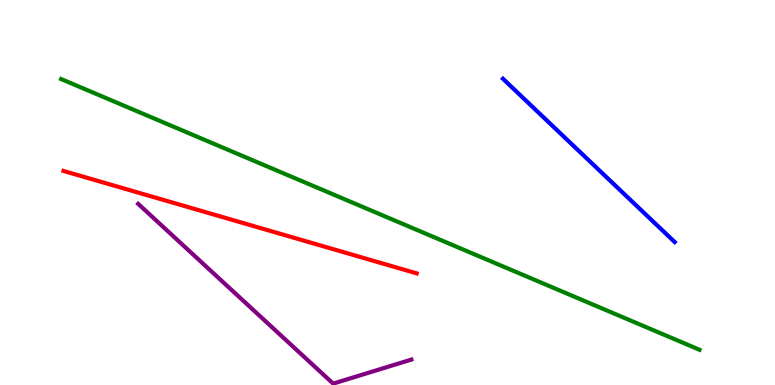[{'lines': ['blue', 'red'], 'intersections': []}, {'lines': ['green', 'red'], 'intersections': []}, {'lines': ['purple', 'red'], 'intersections': []}, {'lines': ['blue', 'green'], 'intersections': []}, {'lines': ['blue', 'purple'], 'intersections': []}, {'lines': ['green', 'purple'], 'intersections': []}]